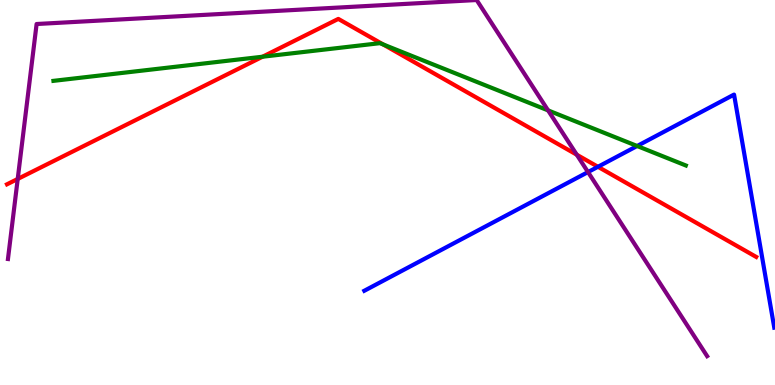[{'lines': ['blue', 'red'], 'intersections': [{'x': 7.72, 'y': 5.67}]}, {'lines': ['green', 'red'], 'intersections': [{'x': 3.39, 'y': 8.53}, {'x': 4.94, 'y': 8.84}]}, {'lines': ['purple', 'red'], 'intersections': [{'x': 0.229, 'y': 5.35}, {'x': 7.44, 'y': 5.98}]}, {'lines': ['blue', 'green'], 'intersections': [{'x': 8.22, 'y': 6.21}]}, {'lines': ['blue', 'purple'], 'intersections': [{'x': 7.59, 'y': 5.53}]}, {'lines': ['green', 'purple'], 'intersections': [{'x': 7.07, 'y': 7.13}]}]